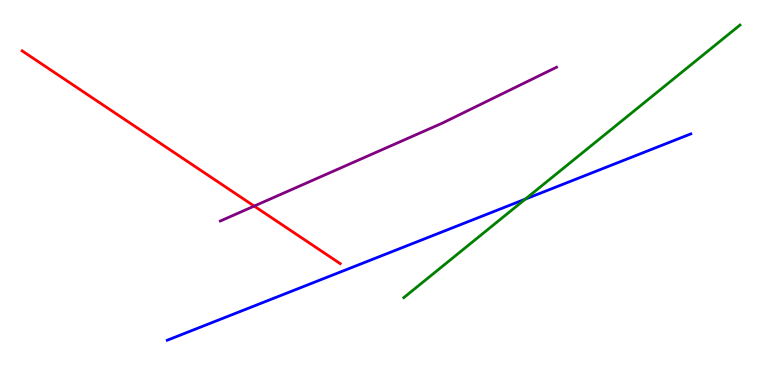[{'lines': ['blue', 'red'], 'intersections': []}, {'lines': ['green', 'red'], 'intersections': []}, {'lines': ['purple', 'red'], 'intersections': [{'x': 3.28, 'y': 4.65}]}, {'lines': ['blue', 'green'], 'intersections': [{'x': 6.78, 'y': 4.83}]}, {'lines': ['blue', 'purple'], 'intersections': []}, {'lines': ['green', 'purple'], 'intersections': []}]